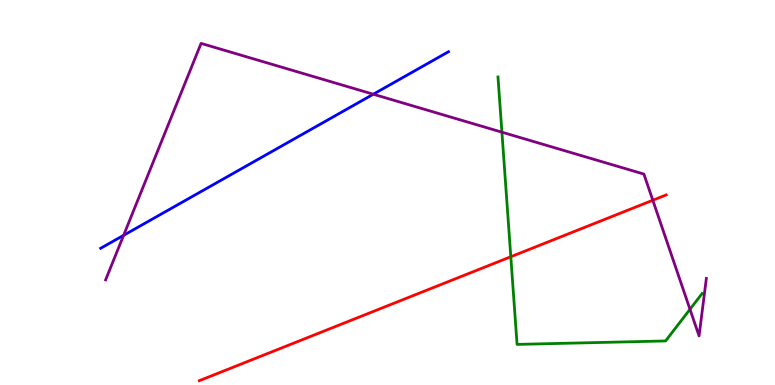[{'lines': ['blue', 'red'], 'intersections': []}, {'lines': ['green', 'red'], 'intersections': [{'x': 6.59, 'y': 3.33}]}, {'lines': ['purple', 'red'], 'intersections': [{'x': 8.42, 'y': 4.8}]}, {'lines': ['blue', 'green'], 'intersections': []}, {'lines': ['blue', 'purple'], 'intersections': [{'x': 1.59, 'y': 3.89}, {'x': 4.82, 'y': 7.55}]}, {'lines': ['green', 'purple'], 'intersections': [{'x': 6.48, 'y': 6.57}, {'x': 8.9, 'y': 1.97}]}]